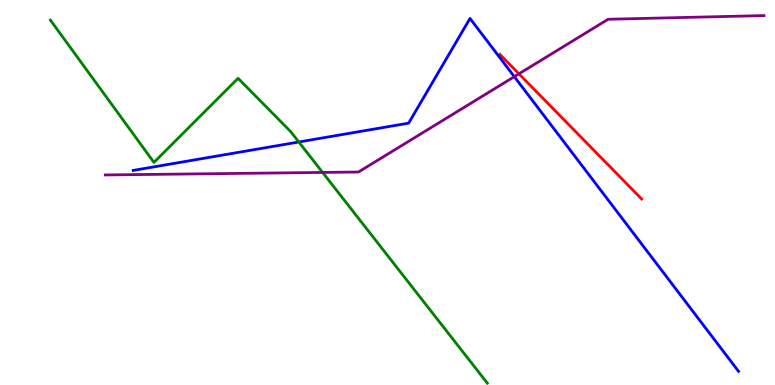[{'lines': ['blue', 'red'], 'intersections': []}, {'lines': ['green', 'red'], 'intersections': []}, {'lines': ['purple', 'red'], 'intersections': [{'x': 6.7, 'y': 8.08}]}, {'lines': ['blue', 'green'], 'intersections': [{'x': 3.86, 'y': 6.31}]}, {'lines': ['blue', 'purple'], 'intersections': [{'x': 6.64, 'y': 8.01}]}, {'lines': ['green', 'purple'], 'intersections': [{'x': 4.16, 'y': 5.52}]}]